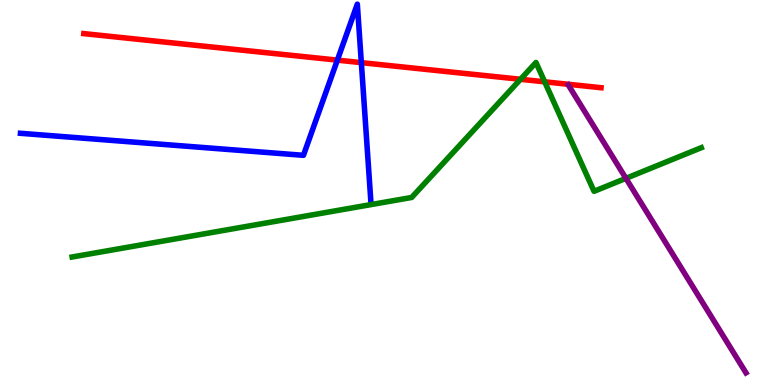[{'lines': ['blue', 'red'], 'intersections': [{'x': 4.35, 'y': 8.44}, {'x': 4.66, 'y': 8.37}]}, {'lines': ['green', 'red'], 'intersections': [{'x': 6.72, 'y': 7.94}, {'x': 7.03, 'y': 7.87}]}, {'lines': ['purple', 'red'], 'intersections': []}, {'lines': ['blue', 'green'], 'intersections': []}, {'lines': ['blue', 'purple'], 'intersections': []}, {'lines': ['green', 'purple'], 'intersections': [{'x': 8.08, 'y': 5.37}]}]